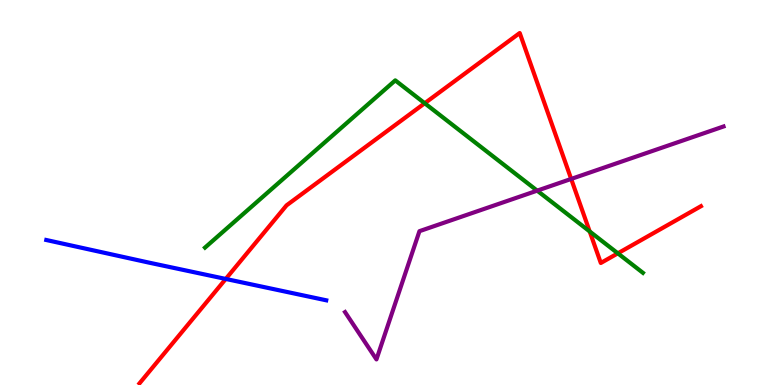[{'lines': ['blue', 'red'], 'intersections': [{'x': 2.91, 'y': 2.75}]}, {'lines': ['green', 'red'], 'intersections': [{'x': 5.48, 'y': 7.32}, {'x': 7.61, 'y': 3.99}, {'x': 7.97, 'y': 3.42}]}, {'lines': ['purple', 'red'], 'intersections': [{'x': 7.37, 'y': 5.35}]}, {'lines': ['blue', 'green'], 'intersections': []}, {'lines': ['blue', 'purple'], 'intersections': []}, {'lines': ['green', 'purple'], 'intersections': [{'x': 6.93, 'y': 5.05}]}]